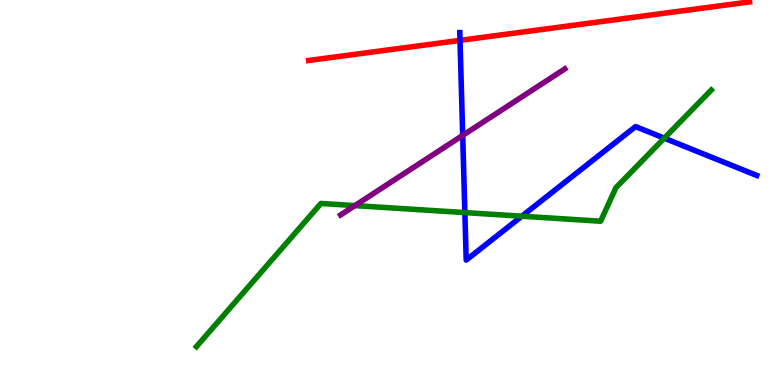[{'lines': ['blue', 'red'], 'intersections': [{'x': 5.94, 'y': 8.95}]}, {'lines': ['green', 'red'], 'intersections': []}, {'lines': ['purple', 'red'], 'intersections': []}, {'lines': ['blue', 'green'], 'intersections': [{'x': 6.0, 'y': 4.48}, {'x': 6.73, 'y': 4.38}, {'x': 8.57, 'y': 6.41}]}, {'lines': ['blue', 'purple'], 'intersections': [{'x': 5.97, 'y': 6.48}]}, {'lines': ['green', 'purple'], 'intersections': [{'x': 4.58, 'y': 4.66}]}]